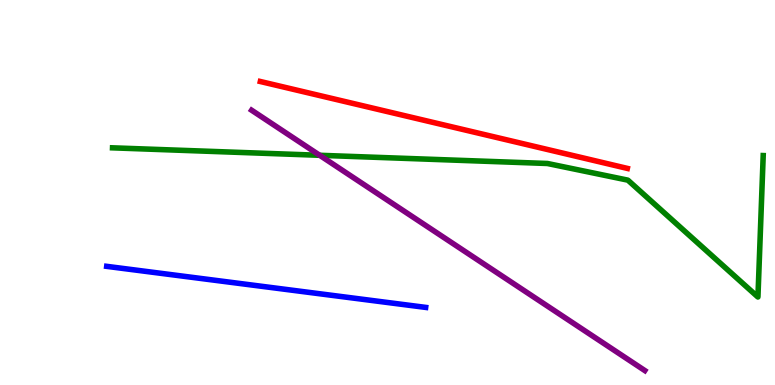[{'lines': ['blue', 'red'], 'intersections': []}, {'lines': ['green', 'red'], 'intersections': []}, {'lines': ['purple', 'red'], 'intersections': []}, {'lines': ['blue', 'green'], 'intersections': []}, {'lines': ['blue', 'purple'], 'intersections': []}, {'lines': ['green', 'purple'], 'intersections': [{'x': 4.12, 'y': 5.97}]}]